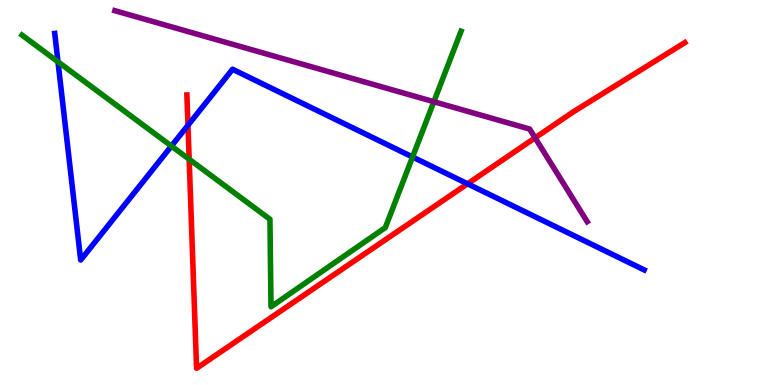[{'lines': ['blue', 'red'], 'intersections': [{'x': 2.43, 'y': 6.75}, {'x': 6.03, 'y': 5.23}]}, {'lines': ['green', 'red'], 'intersections': [{'x': 2.44, 'y': 5.86}]}, {'lines': ['purple', 'red'], 'intersections': [{'x': 6.9, 'y': 6.42}]}, {'lines': ['blue', 'green'], 'intersections': [{'x': 0.748, 'y': 8.39}, {'x': 2.21, 'y': 6.21}, {'x': 5.32, 'y': 5.92}]}, {'lines': ['blue', 'purple'], 'intersections': []}, {'lines': ['green', 'purple'], 'intersections': [{'x': 5.6, 'y': 7.36}]}]